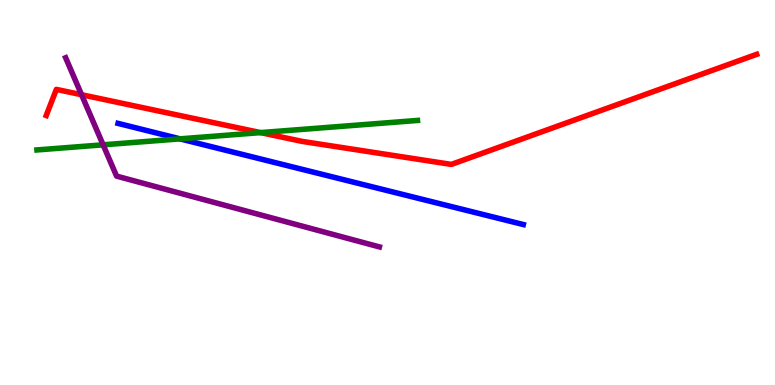[{'lines': ['blue', 'red'], 'intersections': []}, {'lines': ['green', 'red'], 'intersections': [{'x': 3.36, 'y': 6.56}]}, {'lines': ['purple', 'red'], 'intersections': [{'x': 1.05, 'y': 7.54}]}, {'lines': ['blue', 'green'], 'intersections': [{'x': 2.32, 'y': 6.39}]}, {'lines': ['blue', 'purple'], 'intersections': []}, {'lines': ['green', 'purple'], 'intersections': [{'x': 1.33, 'y': 6.24}]}]